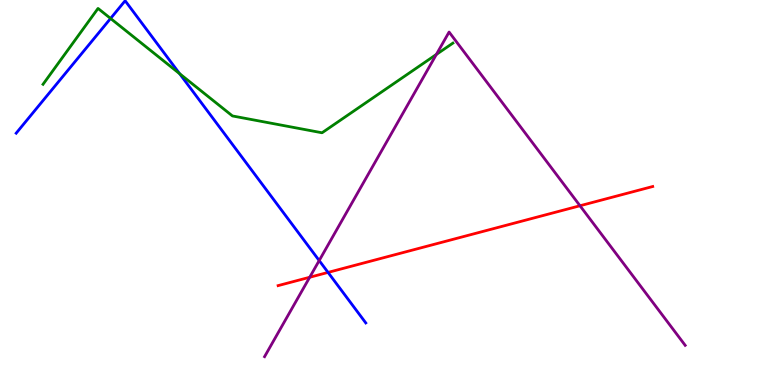[{'lines': ['blue', 'red'], 'intersections': [{'x': 4.23, 'y': 2.92}]}, {'lines': ['green', 'red'], 'intersections': []}, {'lines': ['purple', 'red'], 'intersections': [{'x': 4.0, 'y': 2.8}, {'x': 7.48, 'y': 4.66}]}, {'lines': ['blue', 'green'], 'intersections': [{'x': 1.43, 'y': 9.52}, {'x': 2.32, 'y': 8.09}]}, {'lines': ['blue', 'purple'], 'intersections': [{'x': 4.12, 'y': 3.23}]}, {'lines': ['green', 'purple'], 'intersections': [{'x': 5.63, 'y': 8.59}]}]